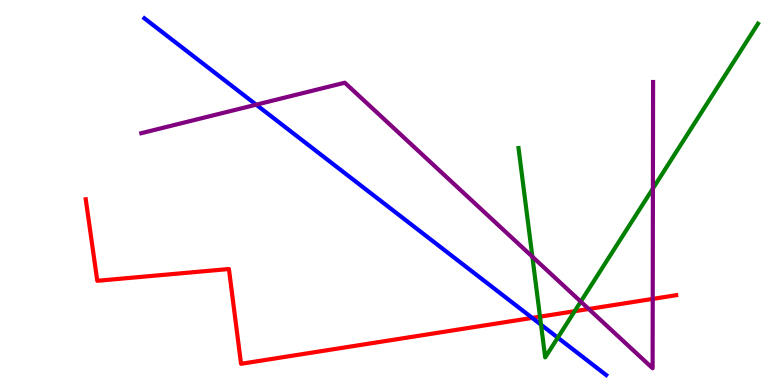[{'lines': ['blue', 'red'], 'intersections': [{'x': 6.87, 'y': 1.74}]}, {'lines': ['green', 'red'], 'intersections': [{'x': 6.97, 'y': 1.77}, {'x': 7.42, 'y': 1.92}]}, {'lines': ['purple', 'red'], 'intersections': [{'x': 7.6, 'y': 1.97}, {'x': 8.42, 'y': 2.24}]}, {'lines': ['blue', 'green'], 'intersections': [{'x': 6.98, 'y': 1.57}, {'x': 7.2, 'y': 1.23}]}, {'lines': ['blue', 'purple'], 'intersections': [{'x': 3.31, 'y': 7.28}]}, {'lines': ['green', 'purple'], 'intersections': [{'x': 6.87, 'y': 3.33}, {'x': 7.49, 'y': 2.17}, {'x': 8.42, 'y': 5.1}]}]